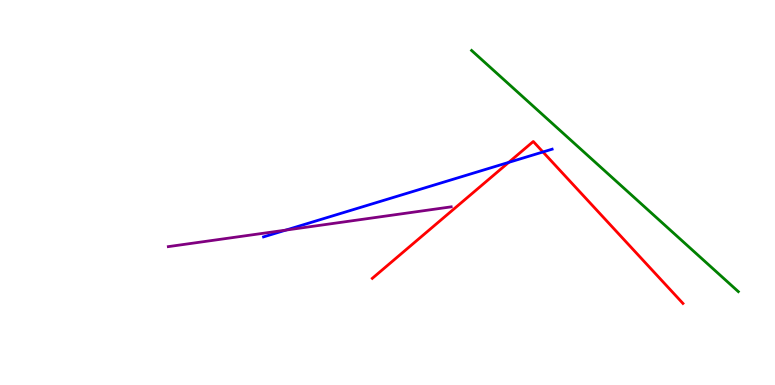[{'lines': ['blue', 'red'], 'intersections': [{'x': 6.56, 'y': 5.78}, {'x': 7.01, 'y': 6.05}]}, {'lines': ['green', 'red'], 'intersections': []}, {'lines': ['purple', 'red'], 'intersections': []}, {'lines': ['blue', 'green'], 'intersections': []}, {'lines': ['blue', 'purple'], 'intersections': [{'x': 3.69, 'y': 4.02}]}, {'lines': ['green', 'purple'], 'intersections': []}]